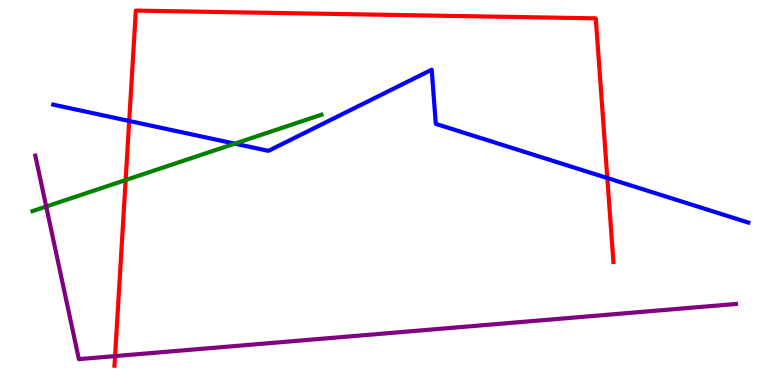[{'lines': ['blue', 'red'], 'intersections': [{'x': 1.67, 'y': 6.86}, {'x': 7.84, 'y': 5.38}]}, {'lines': ['green', 'red'], 'intersections': [{'x': 1.62, 'y': 5.32}]}, {'lines': ['purple', 'red'], 'intersections': [{'x': 1.48, 'y': 0.751}]}, {'lines': ['blue', 'green'], 'intersections': [{'x': 3.03, 'y': 6.27}]}, {'lines': ['blue', 'purple'], 'intersections': []}, {'lines': ['green', 'purple'], 'intersections': [{'x': 0.596, 'y': 4.64}]}]